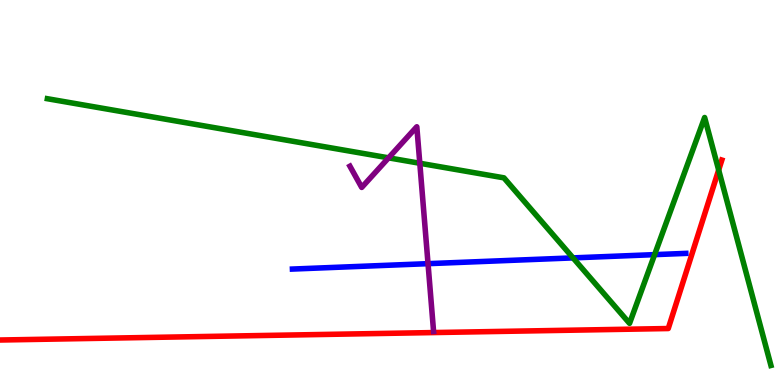[{'lines': ['blue', 'red'], 'intersections': []}, {'lines': ['green', 'red'], 'intersections': [{'x': 9.27, 'y': 5.58}]}, {'lines': ['purple', 'red'], 'intersections': []}, {'lines': ['blue', 'green'], 'intersections': [{'x': 7.39, 'y': 3.3}, {'x': 8.45, 'y': 3.39}]}, {'lines': ['blue', 'purple'], 'intersections': [{'x': 5.52, 'y': 3.15}]}, {'lines': ['green', 'purple'], 'intersections': [{'x': 5.01, 'y': 5.9}, {'x': 5.42, 'y': 5.76}]}]